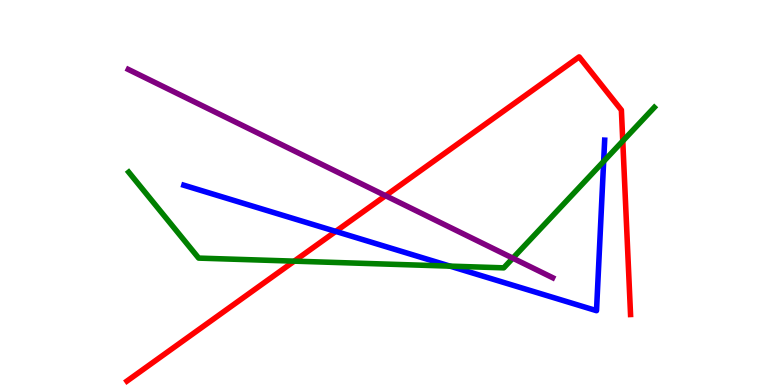[{'lines': ['blue', 'red'], 'intersections': [{'x': 4.33, 'y': 3.99}]}, {'lines': ['green', 'red'], 'intersections': [{'x': 3.8, 'y': 3.22}, {'x': 8.04, 'y': 6.34}]}, {'lines': ['purple', 'red'], 'intersections': [{'x': 4.97, 'y': 4.92}]}, {'lines': ['blue', 'green'], 'intersections': [{'x': 5.81, 'y': 3.09}, {'x': 7.79, 'y': 5.81}]}, {'lines': ['blue', 'purple'], 'intersections': []}, {'lines': ['green', 'purple'], 'intersections': [{'x': 6.62, 'y': 3.29}]}]